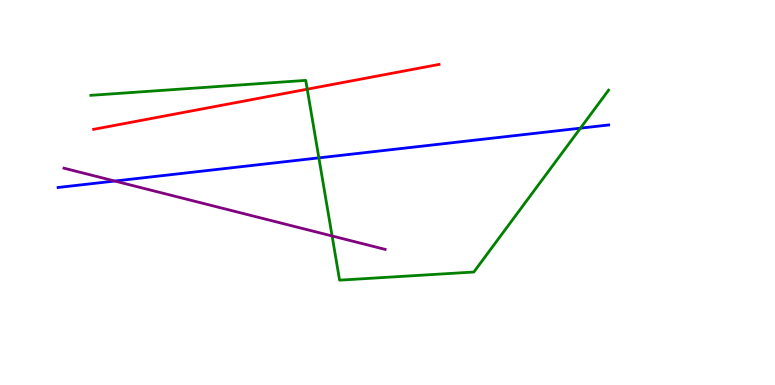[{'lines': ['blue', 'red'], 'intersections': []}, {'lines': ['green', 'red'], 'intersections': [{'x': 3.96, 'y': 7.68}]}, {'lines': ['purple', 'red'], 'intersections': []}, {'lines': ['blue', 'green'], 'intersections': [{'x': 4.11, 'y': 5.9}, {'x': 7.49, 'y': 6.67}]}, {'lines': ['blue', 'purple'], 'intersections': [{'x': 1.48, 'y': 5.3}]}, {'lines': ['green', 'purple'], 'intersections': [{'x': 4.29, 'y': 3.87}]}]